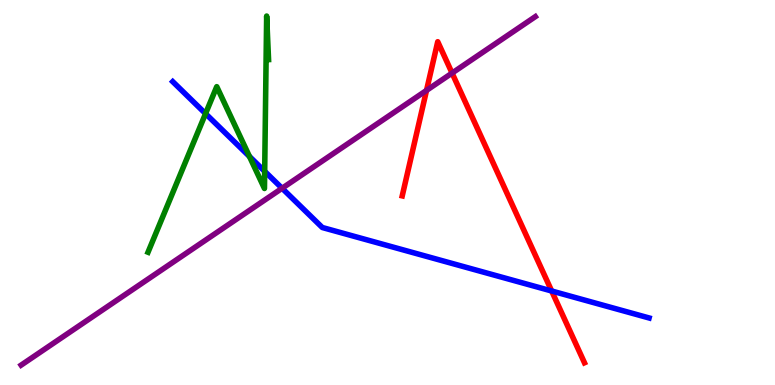[{'lines': ['blue', 'red'], 'intersections': [{'x': 7.12, 'y': 2.44}]}, {'lines': ['green', 'red'], 'intersections': []}, {'lines': ['purple', 'red'], 'intersections': [{'x': 5.5, 'y': 7.65}, {'x': 5.83, 'y': 8.1}]}, {'lines': ['blue', 'green'], 'intersections': [{'x': 2.65, 'y': 7.05}, {'x': 3.22, 'y': 5.94}, {'x': 3.42, 'y': 5.55}]}, {'lines': ['blue', 'purple'], 'intersections': [{'x': 3.64, 'y': 5.11}]}, {'lines': ['green', 'purple'], 'intersections': []}]